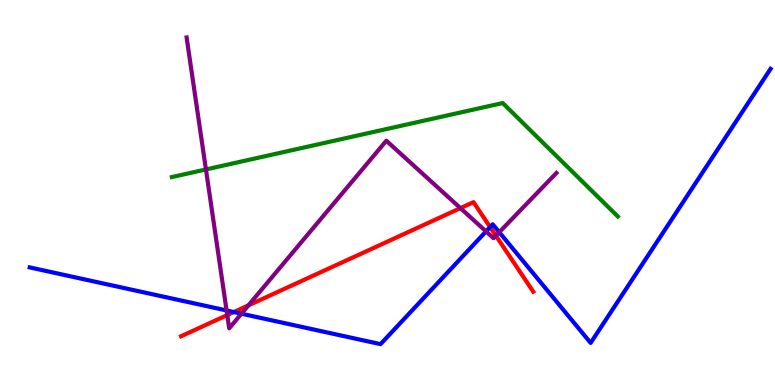[{'lines': ['blue', 'red'], 'intersections': [{'x': 3.02, 'y': 1.89}, {'x': 6.32, 'y': 4.1}]}, {'lines': ['green', 'red'], 'intersections': []}, {'lines': ['purple', 'red'], 'intersections': [{'x': 2.93, 'y': 1.82}, {'x': 3.21, 'y': 2.07}, {'x': 5.94, 'y': 4.59}, {'x': 6.4, 'y': 3.88}]}, {'lines': ['blue', 'green'], 'intersections': []}, {'lines': ['blue', 'purple'], 'intersections': [{'x': 2.92, 'y': 1.94}, {'x': 3.12, 'y': 1.85}, {'x': 6.27, 'y': 3.99}, {'x': 6.44, 'y': 3.97}]}, {'lines': ['green', 'purple'], 'intersections': [{'x': 2.66, 'y': 5.6}]}]